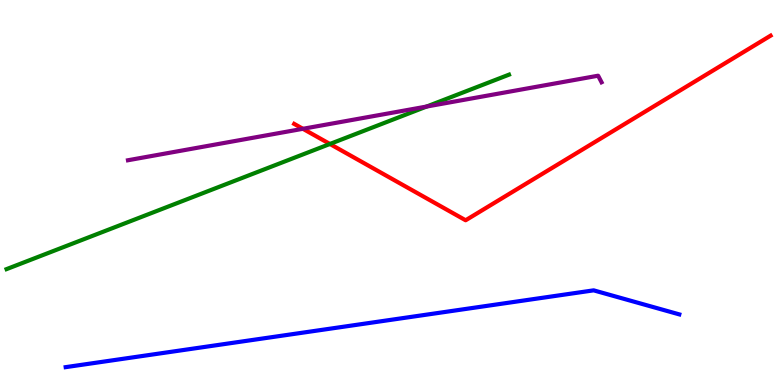[{'lines': ['blue', 'red'], 'intersections': []}, {'lines': ['green', 'red'], 'intersections': [{'x': 4.26, 'y': 6.26}]}, {'lines': ['purple', 'red'], 'intersections': [{'x': 3.91, 'y': 6.65}]}, {'lines': ['blue', 'green'], 'intersections': []}, {'lines': ['blue', 'purple'], 'intersections': []}, {'lines': ['green', 'purple'], 'intersections': [{'x': 5.5, 'y': 7.23}]}]